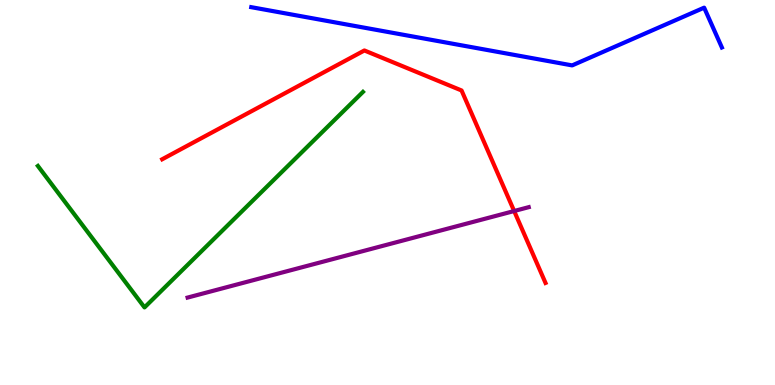[{'lines': ['blue', 'red'], 'intersections': []}, {'lines': ['green', 'red'], 'intersections': []}, {'lines': ['purple', 'red'], 'intersections': [{'x': 6.63, 'y': 4.52}]}, {'lines': ['blue', 'green'], 'intersections': []}, {'lines': ['blue', 'purple'], 'intersections': []}, {'lines': ['green', 'purple'], 'intersections': []}]